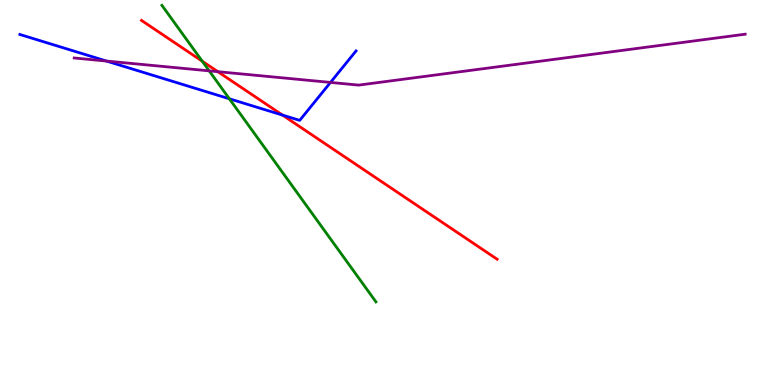[{'lines': ['blue', 'red'], 'intersections': [{'x': 3.65, 'y': 7.01}]}, {'lines': ['green', 'red'], 'intersections': [{'x': 2.61, 'y': 8.41}]}, {'lines': ['purple', 'red'], 'intersections': [{'x': 2.81, 'y': 8.14}]}, {'lines': ['blue', 'green'], 'intersections': [{'x': 2.96, 'y': 7.43}]}, {'lines': ['blue', 'purple'], 'intersections': [{'x': 1.37, 'y': 8.41}, {'x': 4.26, 'y': 7.86}]}, {'lines': ['green', 'purple'], 'intersections': [{'x': 2.7, 'y': 8.16}]}]